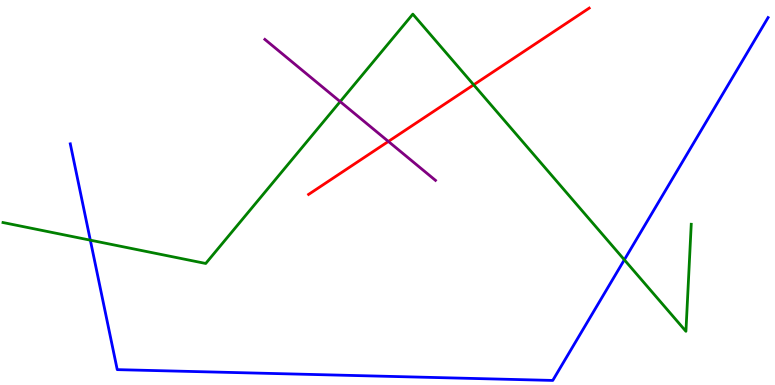[{'lines': ['blue', 'red'], 'intersections': []}, {'lines': ['green', 'red'], 'intersections': [{'x': 6.11, 'y': 7.8}]}, {'lines': ['purple', 'red'], 'intersections': [{'x': 5.01, 'y': 6.33}]}, {'lines': ['blue', 'green'], 'intersections': [{'x': 1.17, 'y': 3.76}, {'x': 8.06, 'y': 3.25}]}, {'lines': ['blue', 'purple'], 'intersections': []}, {'lines': ['green', 'purple'], 'intersections': [{'x': 4.39, 'y': 7.36}]}]